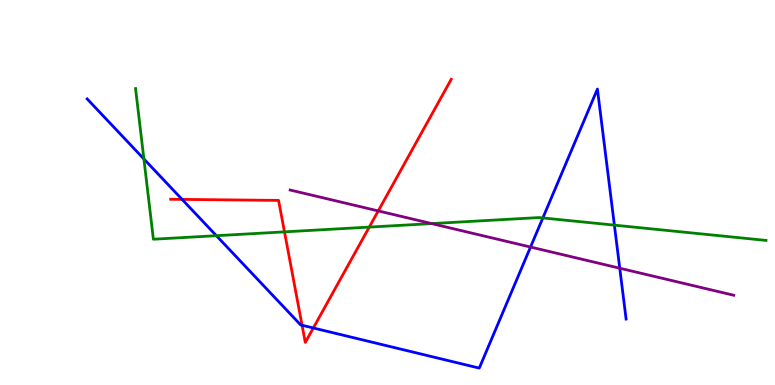[{'lines': ['blue', 'red'], 'intersections': [{'x': 2.35, 'y': 4.82}, {'x': 3.9, 'y': 1.55}, {'x': 4.04, 'y': 1.48}]}, {'lines': ['green', 'red'], 'intersections': [{'x': 3.67, 'y': 3.98}, {'x': 4.76, 'y': 4.1}]}, {'lines': ['purple', 'red'], 'intersections': [{'x': 4.88, 'y': 4.52}]}, {'lines': ['blue', 'green'], 'intersections': [{'x': 1.86, 'y': 5.87}, {'x': 2.79, 'y': 3.88}, {'x': 7.0, 'y': 4.34}, {'x': 7.93, 'y': 4.15}]}, {'lines': ['blue', 'purple'], 'intersections': [{'x': 6.85, 'y': 3.58}, {'x': 8.0, 'y': 3.03}]}, {'lines': ['green', 'purple'], 'intersections': [{'x': 5.57, 'y': 4.19}]}]